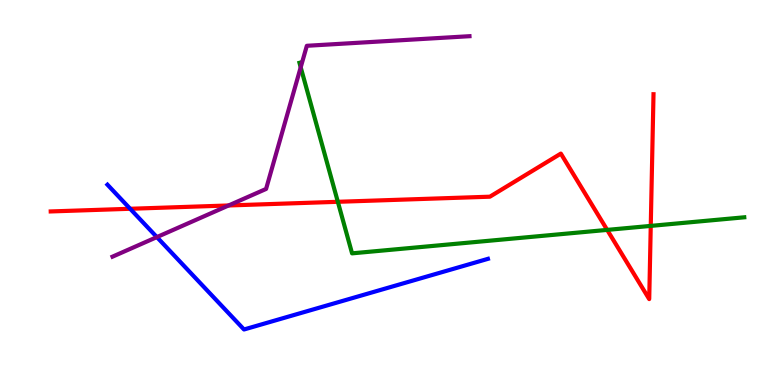[{'lines': ['blue', 'red'], 'intersections': [{'x': 1.68, 'y': 4.58}]}, {'lines': ['green', 'red'], 'intersections': [{'x': 4.36, 'y': 4.76}, {'x': 7.83, 'y': 4.03}, {'x': 8.4, 'y': 4.13}]}, {'lines': ['purple', 'red'], 'intersections': [{'x': 2.95, 'y': 4.66}]}, {'lines': ['blue', 'green'], 'intersections': []}, {'lines': ['blue', 'purple'], 'intersections': [{'x': 2.02, 'y': 3.84}]}, {'lines': ['green', 'purple'], 'intersections': [{'x': 3.88, 'y': 8.25}]}]